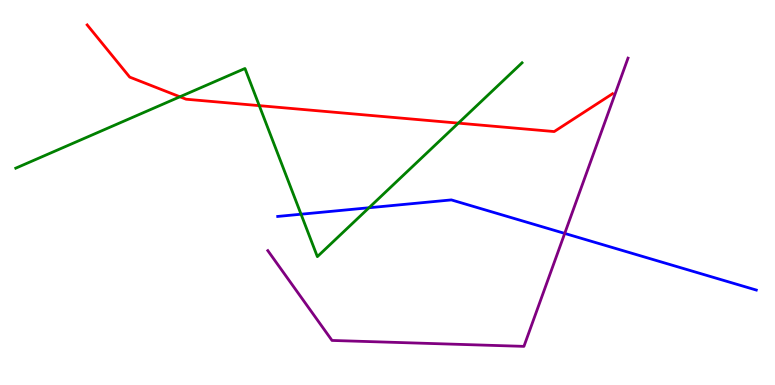[{'lines': ['blue', 'red'], 'intersections': []}, {'lines': ['green', 'red'], 'intersections': [{'x': 2.32, 'y': 7.49}, {'x': 3.35, 'y': 7.26}, {'x': 5.91, 'y': 6.8}]}, {'lines': ['purple', 'red'], 'intersections': []}, {'lines': ['blue', 'green'], 'intersections': [{'x': 3.88, 'y': 4.44}, {'x': 4.76, 'y': 4.6}]}, {'lines': ['blue', 'purple'], 'intersections': [{'x': 7.29, 'y': 3.94}]}, {'lines': ['green', 'purple'], 'intersections': []}]